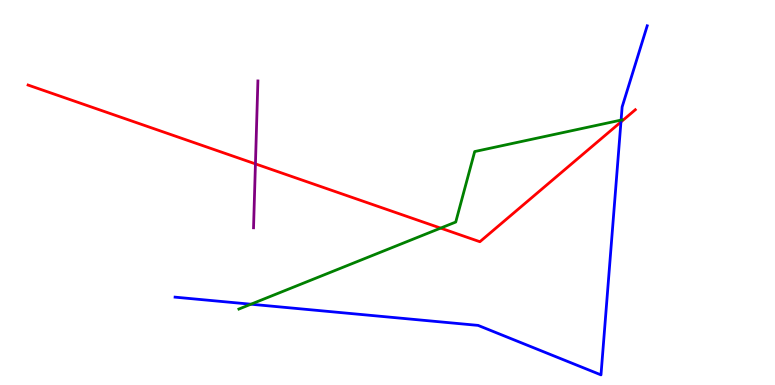[{'lines': ['blue', 'red'], 'intersections': [{'x': 8.01, 'y': 6.83}]}, {'lines': ['green', 'red'], 'intersections': [{'x': 5.69, 'y': 4.08}]}, {'lines': ['purple', 'red'], 'intersections': [{'x': 3.3, 'y': 5.74}]}, {'lines': ['blue', 'green'], 'intersections': [{'x': 3.24, 'y': 2.1}, {'x': 8.01, 'y': 6.88}]}, {'lines': ['blue', 'purple'], 'intersections': []}, {'lines': ['green', 'purple'], 'intersections': []}]